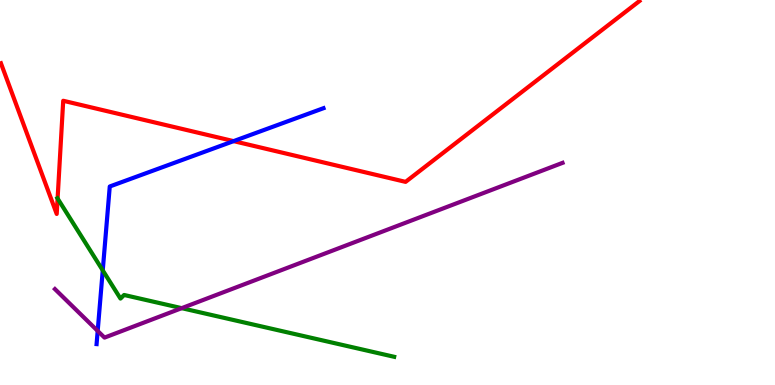[{'lines': ['blue', 'red'], 'intersections': [{'x': 3.01, 'y': 6.33}]}, {'lines': ['green', 'red'], 'intersections': [{'x': 0.743, 'y': 4.84}]}, {'lines': ['purple', 'red'], 'intersections': []}, {'lines': ['blue', 'green'], 'intersections': [{'x': 1.33, 'y': 2.98}]}, {'lines': ['blue', 'purple'], 'intersections': [{'x': 1.26, 'y': 1.4}]}, {'lines': ['green', 'purple'], 'intersections': [{'x': 2.34, 'y': 2.0}]}]